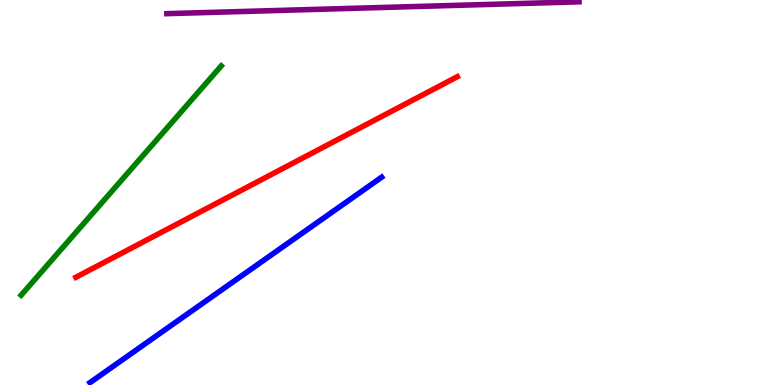[{'lines': ['blue', 'red'], 'intersections': []}, {'lines': ['green', 'red'], 'intersections': []}, {'lines': ['purple', 'red'], 'intersections': []}, {'lines': ['blue', 'green'], 'intersections': []}, {'lines': ['blue', 'purple'], 'intersections': []}, {'lines': ['green', 'purple'], 'intersections': []}]